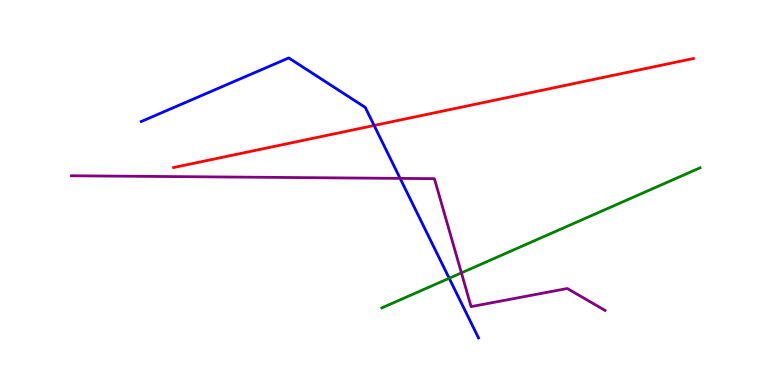[{'lines': ['blue', 'red'], 'intersections': [{'x': 4.83, 'y': 6.74}]}, {'lines': ['green', 'red'], 'intersections': []}, {'lines': ['purple', 'red'], 'intersections': []}, {'lines': ['blue', 'green'], 'intersections': [{'x': 5.8, 'y': 2.77}]}, {'lines': ['blue', 'purple'], 'intersections': [{'x': 5.16, 'y': 5.37}]}, {'lines': ['green', 'purple'], 'intersections': [{'x': 5.95, 'y': 2.91}]}]